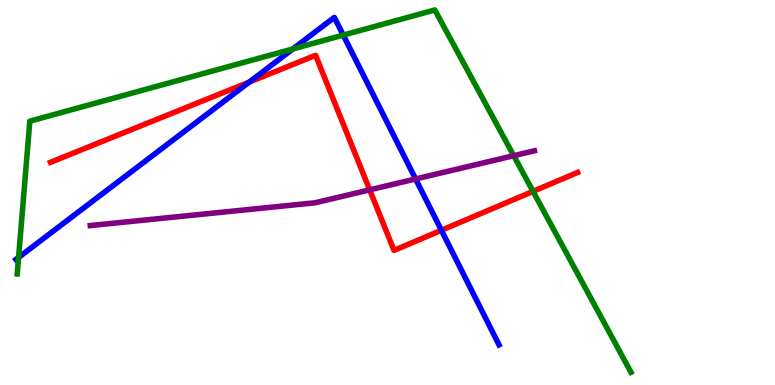[{'lines': ['blue', 'red'], 'intersections': [{'x': 3.22, 'y': 7.87}, {'x': 5.7, 'y': 4.02}]}, {'lines': ['green', 'red'], 'intersections': [{'x': 6.88, 'y': 5.03}]}, {'lines': ['purple', 'red'], 'intersections': [{'x': 4.77, 'y': 5.07}]}, {'lines': ['blue', 'green'], 'intersections': [{'x': 0.24, 'y': 3.31}, {'x': 3.78, 'y': 8.73}, {'x': 4.43, 'y': 9.09}]}, {'lines': ['blue', 'purple'], 'intersections': [{'x': 5.36, 'y': 5.35}]}, {'lines': ['green', 'purple'], 'intersections': [{'x': 6.63, 'y': 5.96}]}]